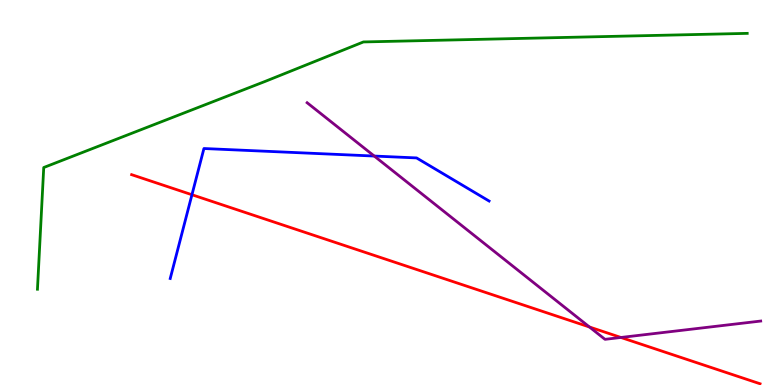[{'lines': ['blue', 'red'], 'intersections': [{'x': 2.48, 'y': 4.94}]}, {'lines': ['green', 'red'], 'intersections': []}, {'lines': ['purple', 'red'], 'intersections': [{'x': 7.61, 'y': 1.51}, {'x': 8.01, 'y': 1.23}]}, {'lines': ['blue', 'green'], 'intersections': []}, {'lines': ['blue', 'purple'], 'intersections': [{'x': 4.83, 'y': 5.95}]}, {'lines': ['green', 'purple'], 'intersections': []}]